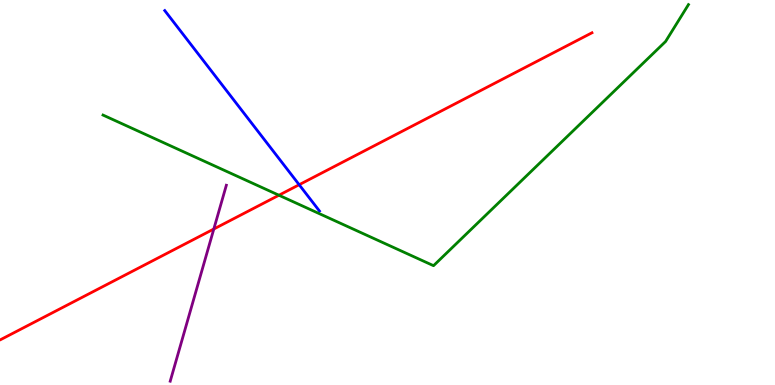[{'lines': ['blue', 'red'], 'intersections': [{'x': 3.86, 'y': 5.2}]}, {'lines': ['green', 'red'], 'intersections': [{'x': 3.6, 'y': 4.93}]}, {'lines': ['purple', 'red'], 'intersections': [{'x': 2.76, 'y': 4.05}]}, {'lines': ['blue', 'green'], 'intersections': []}, {'lines': ['blue', 'purple'], 'intersections': []}, {'lines': ['green', 'purple'], 'intersections': []}]